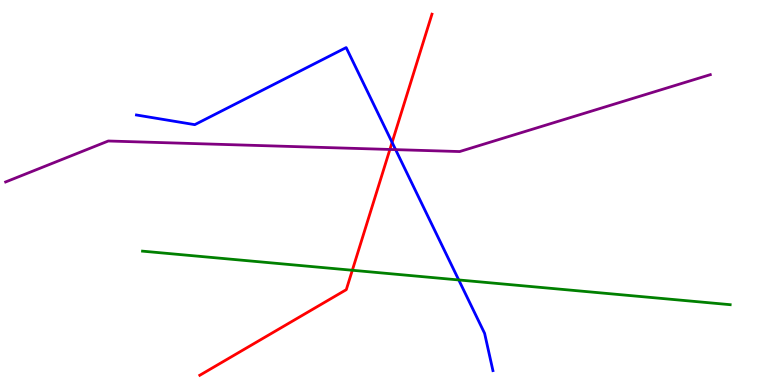[{'lines': ['blue', 'red'], 'intersections': [{'x': 5.06, 'y': 6.3}]}, {'lines': ['green', 'red'], 'intersections': [{'x': 4.55, 'y': 2.98}]}, {'lines': ['purple', 'red'], 'intersections': [{'x': 5.03, 'y': 6.12}]}, {'lines': ['blue', 'green'], 'intersections': [{'x': 5.92, 'y': 2.73}]}, {'lines': ['blue', 'purple'], 'intersections': [{'x': 5.1, 'y': 6.11}]}, {'lines': ['green', 'purple'], 'intersections': []}]